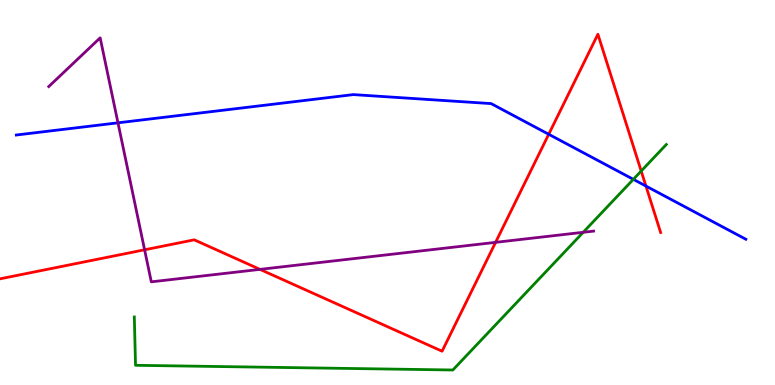[{'lines': ['blue', 'red'], 'intersections': [{'x': 7.08, 'y': 6.51}, {'x': 8.33, 'y': 5.17}]}, {'lines': ['green', 'red'], 'intersections': [{'x': 8.27, 'y': 5.56}]}, {'lines': ['purple', 'red'], 'intersections': [{'x': 1.87, 'y': 3.51}, {'x': 3.35, 'y': 3.0}, {'x': 6.39, 'y': 3.71}]}, {'lines': ['blue', 'green'], 'intersections': [{'x': 8.17, 'y': 5.34}]}, {'lines': ['blue', 'purple'], 'intersections': [{'x': 1.52, 'y': 6.81}]}, {'lines': ['green', 'purple'], 'intersections': [{'x': 7.53, 'y': 3.97}]}]